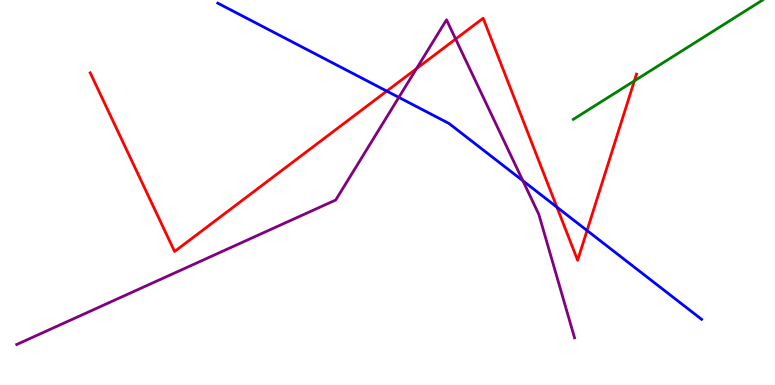[{'lines': ['blue', 'red'], 'intersections': [{'x': 4.99, 'y': 7.63}, {'x': 7.19, 'y': 4.62}, {'x': 7.57, 'y': 4.01}]}, {'lines': ['green', 'red'], 'intersections': [{'x': 8.19, 'y': 7.9}]}, {'lines': ['purple', 'red'], 'intersections': [{'x': 5.37, 'y': 8.22}, {'x': 5.88, 'y': 8.99}]}, {'lines': ['blue', 'green'], 'intersections': []}, {'lines': ['blue', 'purple'], 'intersections': [{'x': 5.15, 'y': 7.47}, {'x': 6.75, 'y': 5.31}]}, {'lines': ['green', 'purple'], 'intersections': []}]